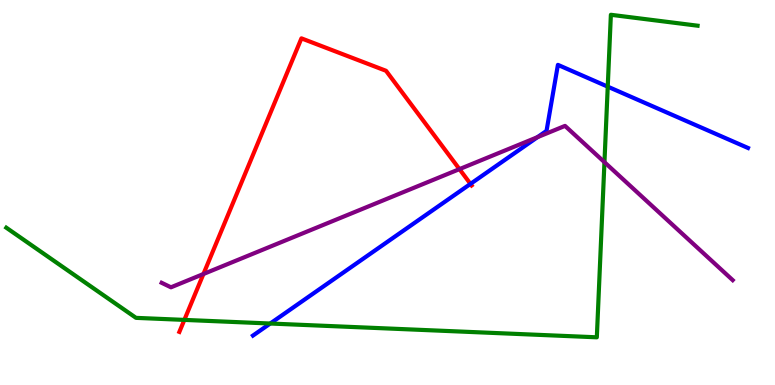[{'lines': ['blue', 'red'], 'intersections': [{'x': 6.07, 'y': 5.22}]}, {'lines': ['green', 'red'], 'intersections': [{'x': 2.38, 'y': 1.69}]}, {'lines': ['purple', 'red'], 'intersections': [{'x': 2.63, 'y': 2.88}, {'x': 5.93, 'y': 5.61}]}, {'lines': ['blue', 'green'], 'intersections': [{'x': 3.49, 'y': 1.6}, {'x': 7.84, 'y': 7.75}]}, {'lines': ['blue', 'purple'], 'intersections': [{'x': 6.94, 'y': 6.44}]}, {'lines': ['green', 'purple'], 'intersections': [{'x': 7.8, 'y': 5.79}]}]